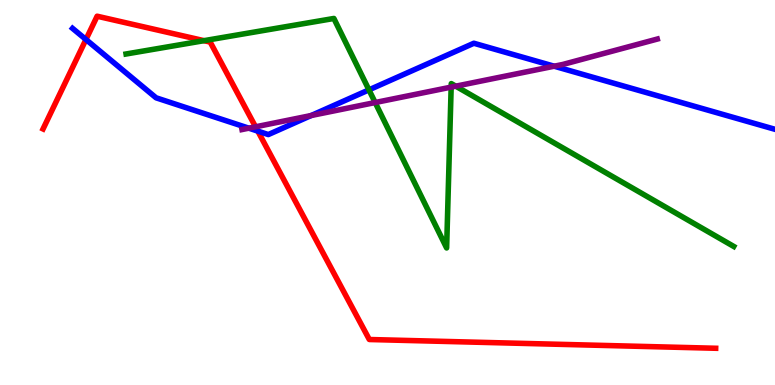[{'lines': ['blue', 'red'], 'intersections': [{'x': 1.11, 'y': 8.97}, {'x': 3.33, 'y': 6.59}]}, {'lines': ['green', 'red'], 'intersections': [{'x': 2.63, 'y': 8.94}]}, {'lines': ['purple', 'red'], 'intersections': [{'x': 3.3, 'y': 6.71}]}, {'lines': ['blue', 'green'], 'intersections': [{'x': 4.76, 'y': 7.67}]}, {'lines': ['blue', 'purple'], 'intersections': [{'x': 3.21, 'y': 6.67}, {'x': 4.02, 'y': 7.0}, {'x': 7.15, 'y': 8.28}]}, {'lines': ['green', 'purple'], 'intersections': [{'x': 4.84, 'y': 7.34}, {'x': 5.82, 'y': 7.74}, {'x': 5.88, 'y': 7.76}]}]